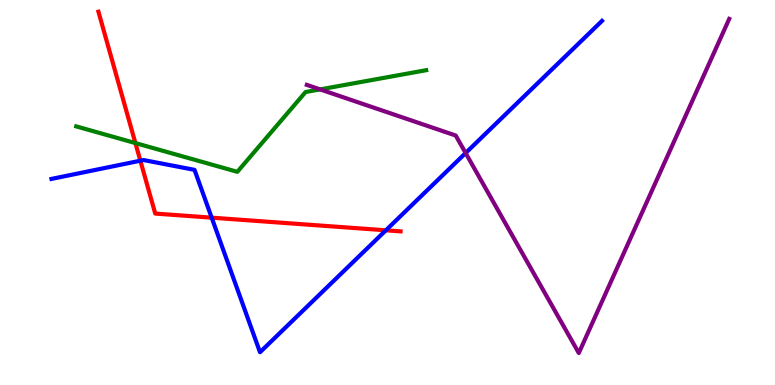[{'lines': ['blue', 'red'], 'intersections': [{'x': 1.81, 'y': 5.83}, {'x': 2.73, 'y': 4.35}, {'x': 4.98, 'y': 4.02}]}, {'lines': ['green', 'red'], 'intersections': [{'x': 1.75, 'y': 6.28}]}, {'lines': ['purple', 'red'], 'intersections': []}, {'lines': ['blue', 'green'], 'intersections': []}, {'lines': ['blue', 'purple'], 'intersections': [{'x': 6.01, 'y': 6.03}]}, {'lines': ['green', 'purple'], 'intersections': [{'x': 4.13, 'y': 7.68}]}]